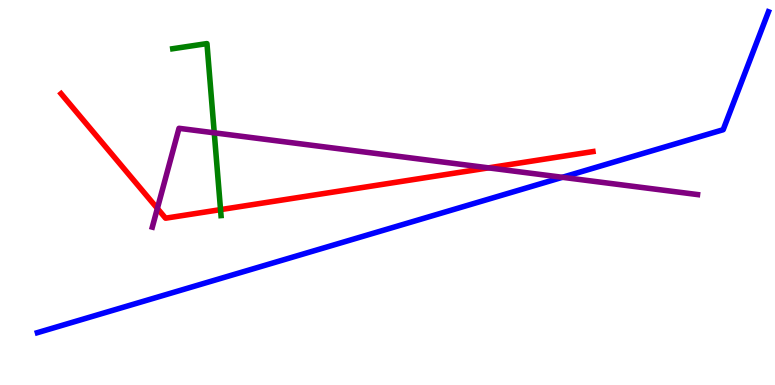[{'lines': ['blue', 'red'], 'intersections': []}, {'lines': ['green', 'red'], 'intersections': [{'x': 2.85, 'y': 4.56}]}, {'lines': ['purple', 'red'], 'intersections': [{'x': 2.03, 'y': 4.59}, {'x': 6.3, 'y': 5.64}]}, {'lines': ['blue', 'green'], 'intersections': []}, {'lines': ['blue', 'purple'], 'intersections': [{'x': 7.26, 'y': 5.39}]}, {'lines': ['green', 'purple'], 'intersections': [{'x': 2.76, 'y': 6.55}]}]